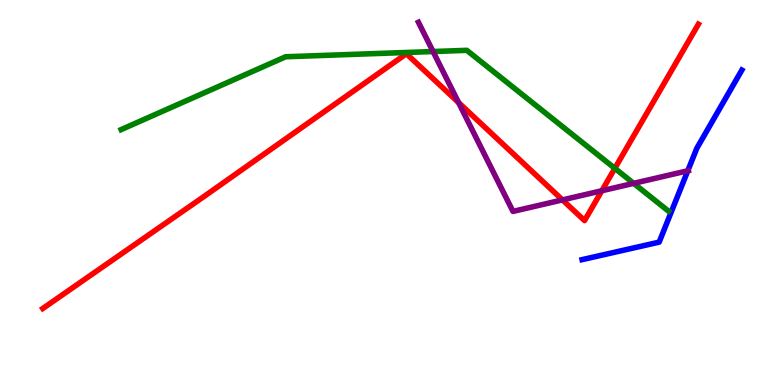[{'lines': ['blue', 'red'], 'intersections': []}, {'lines': ['green', 'red'], 'intersections': [{'x': 7.93, 'y': 5.63}]}, {'lines': ['purple', 'red'], 'intersections': [{'x': 5.92, 'y': 7.34}, {'x': 7.26, 'y': 4.81}, {'x': 7.77, 'y': 5.05}]}, {'lines': ['blue', 'green'], 'intersections': []}, {'lines': ['blue', 'purple'], 'intersections': [{'x': 8.87, 'y': 5.56}]}, {'lines': ['green', 'purple'], 'intersections': [{'x': 5.59, 'y': 8.66}, {'x': 8.18, 'y': 5.24}]}]